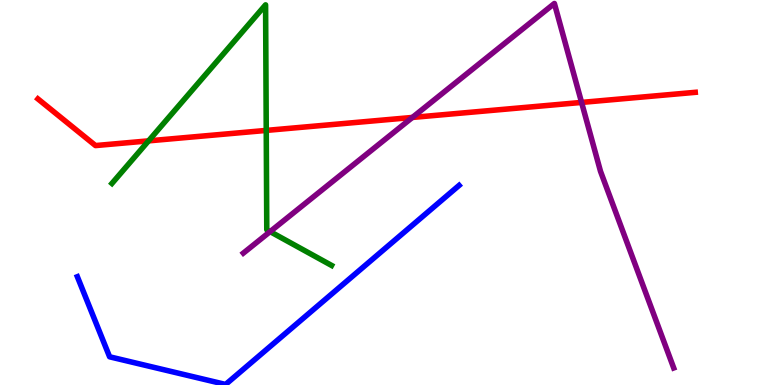[{'lines': ['blue', 'red'], 'intersections': []}, {'lines': ['green', 'red'], 'intersections': [{'x': 1.92, 'y': 6.34}, {'x': 3.44, 'y': 6.61}]}, {'lines': ['purple', 'red'], 'intersections': [{'x': 5.32, 'y': 6.95}, {'x': 7.5, 'y': 7.34}]}, {'lines': ['blue', 'green'], 'intersections': []}, {'lines': ['blue', 'purple'], 'intersections': []}, {'lines': ['green', 'purple'], 'intersections': [{'x': 3.49, 'y': 3.98}]}]